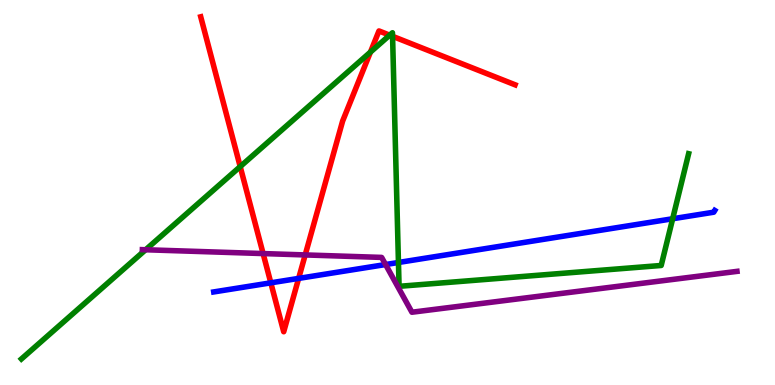[{'lines': ['blue', 'red'], 'intersections': [{'x': 3.49, 'y': 2.65}, {'x': 3.85, 'y': 2.77}]}, {'lines': ['green', 'red'], 'intersections': [{'x': 3.1, 'y': 5.67}, {'x': 4.78, 'y': 8.65}, {'x': 5.03, 'y': 9.09}, {'x': 5.07, 'y': 9.06}]}, {'lines': ['purple', 'red'], 'intersections': [{'x': 3.4, 'y': 3.41}, {'x': 3.94, 'y': 3.38}]}, {'lines': ['blue', 'green'], 'intersections': [{'x': 5.14, 'y': 3.18}, {'x': 8.68, 'y': 4.32}]}, {'lines': ['blue', 'purple'], 'intersections': [{'x': 4.98, 'y': 3.13}]}, {'lines': ['green', 'purple'], 'intersections': [{'x': 1.88, 'y': 3.51}]}]